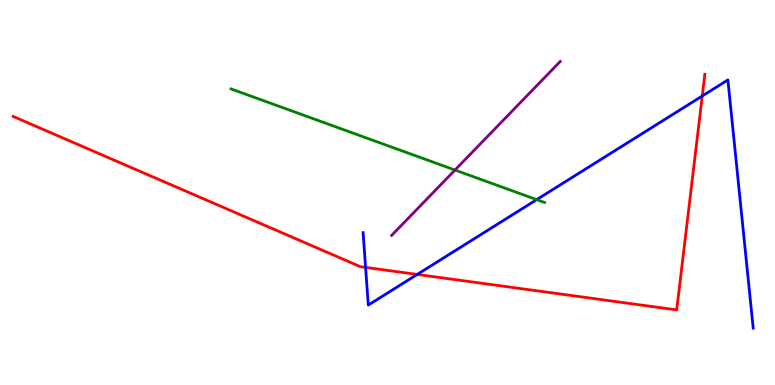[{'lines': ['blue', 'red'], 'intersections': [{'x': 4.72, 'y': 3.05}, {'x': 5.38, 'y': 2.87}, {'x': 9.06, 'y': 7.51}]}, {'lines': ['green', 'red'], 'intersections': []}, {'lines': ['purple', 'red'], 'intersections': []}, {'lines': ['blue', 'green'], 'intersections': [{'x': 6.93, 'y': 4.81}]}, {'lines': ['blue', 'purple'], 'intersections': []}, {'lines': ['green', 'purple'], 'intersections': [{'x': 5.87, 'y': 5.58}]}]